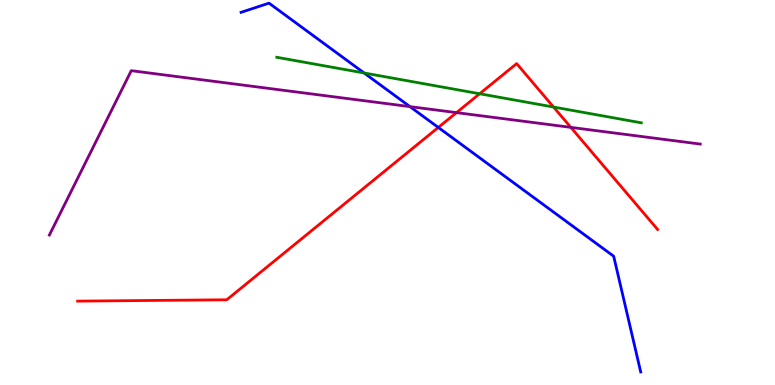[{'lines': ['blue', 'red'], 'intersections': [{'x': 5.66, 'y': 6.69}]}, {'lines': ['green', 'red'], 'intersections': [{'x': 6.19, 'y': 7.56}, {'x': 7.14, 'y': 7.22}]}, {'lines': ['purple', 'red'], 'intersections': [{'x': 5.89, 'y': 7.07}, {'x': 7.37, 'y': 6.69}]}, {'lines': ['blue', 'green'], 'intersections': [{'x': 4.7, 'y': 8.1}]}, {'lines': ['blue', 'purple'], 'intersections': [{'x': 5.29, 'y': 7.23}]}, {'lines': ['green', 'purple'], 'intersections': []}]